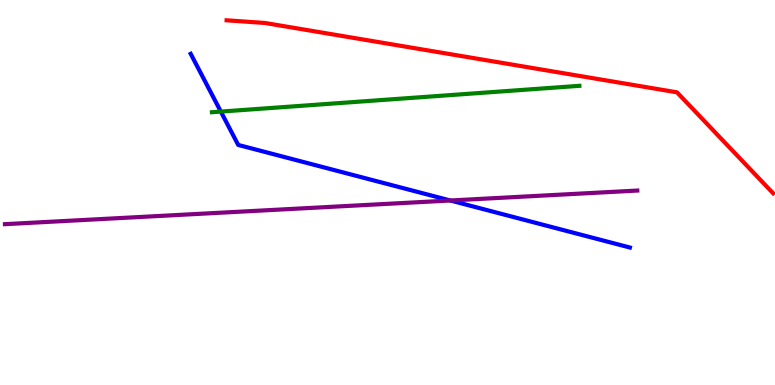[{'lines': ['blue', 'red'], 'intersections': []}, {'lines': ['green', 'red'], 'intersections': []}, {'lines': ['purple', 'red'], 'intersections': []}, {'lines': ['blue', 'green'], 'intersections': [{'x': 2.85, 'y': 7.1}]}, {'lines': ['blue', 'purple'], 'intersections': [{'x': 5.81, 'y': 4.79}]}, {'lines': ['green', 'purple'], 'intersections': []}]